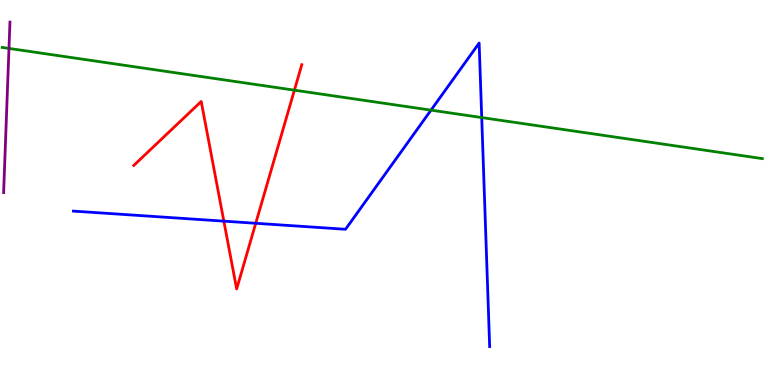[{'lines': ['blue', 'red'], 'intersections': [{'x': 2.89, 'y': 4.26}, {'x': 3.3, 'y': 4.2}]}, {'lines': ['green', 'red'], 'intersections': [{'x': 3.8, 'y': 7.66}]}, {'lines': ['purple', 'red'], 'intersections': []}, {'lines': ['blue', 'green'], 'intersections': [{'x': 5.56, 'y': 7.14}, {'x': 6.22, 'y': 6.95}]}, {'lines': ['blue', 'purple'], 'intersections': []}, {'lines': ['green', 'purple'], 'intersections': [{'x': 0.116, 'y': 8.74}]}]